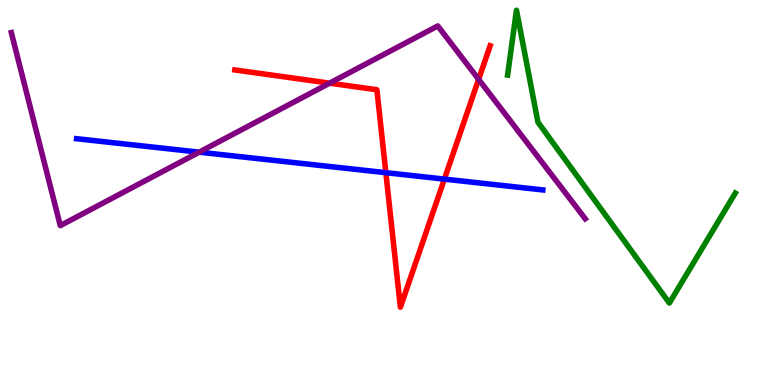[{'lines': ['blue', 'red'], 'intersections': [{'x': 4.98, 'y': 5.51}, {'x': 5.73, 'y': 5.35}]}, {'lines': ['green', 'red'], 'intersections': []}, {'lines': ['purple', 'red'], 'intersections': [{'x': 4.25, 'y': 7.84}, {'x': 6.18, 'y': 7.94}]}, {'lines': ['blue', 'green'], 'intersections': []}, {'lines': ['blue', 'purple'], 'intersections': [{'x': 2.57, 'y': 6.05}]}, {'lines': ['green', 'purple'], 'intersections': []}]